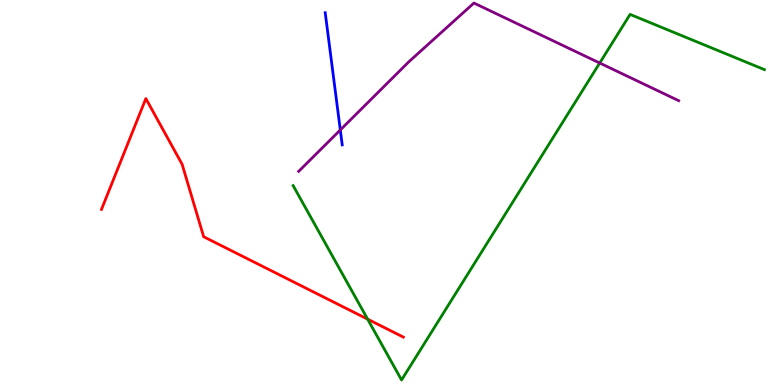[{'lines': ['blue', 'red'], 'intersections': []}, {'lines': ['green', 'red'], 'intersections': [{'x': 4.74, 'y': 1.71}]}, {'lines': ['purple', 'red'], 'intersections': []}, {'lines': ['blue', 'green'], 'intersections': []}, {'lines': ['blue', 'purple'], 'intersections': [{'x': 4.39, 'y': 6.62}]}, {'lines': ['green', 'purple'], 'intersections': [{'x': 7.74, 'y': 8.36}]}]